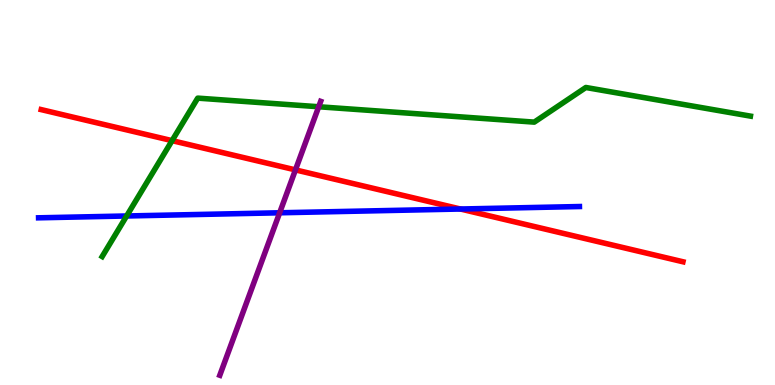[{'lines': ['blue', 'red'], 'intersections': [{'x': 5.94, 'y': 4.57}]}, {'lines': ['green', 'red'], 'intersections': [{'x': 2.22, 'y': 6.35}]}, {'lines': ['purple', 'red'], 'intersections': [{'x': 3.81, 'y': 5.59}]}, {'lines': ['blue', 'green'], 'intersections': [{'x': 1.63, 'y': 4.39}]}, {'lines': ['blue', 'purple'], 'intersections': [{'x': 3.61, 'y': 4.47}]}, {'lines': ['green', 'purple'], 'intersections': [{'x': 4.11, 'y': 7.23}]}]